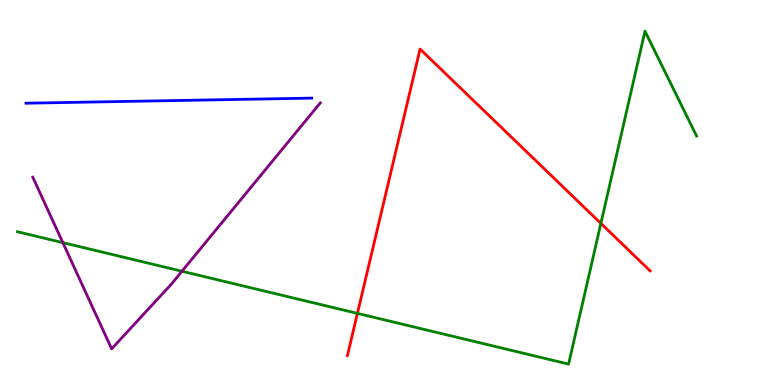[{'lines': ['blue', 'red'], 'intersections': []}, {'lines': ['green', 'red'], 'intersections': [{'x': 4.61, 'y': 1.86}, {'x': 7.75, 'y': 4.2}]}, {'lines': ['purple', 'red'], 'intersections': []}, {'lines': ['blue', 'green'], 'intersections': []}, {'lines': ['blue', 'purple'], 'intersections': []}, {'lines': ['green', 'purple'], 'intersections': [{'x': 0.811, 'y': 3.7}, {'x': 2.35, 'y': 2.95}]}]